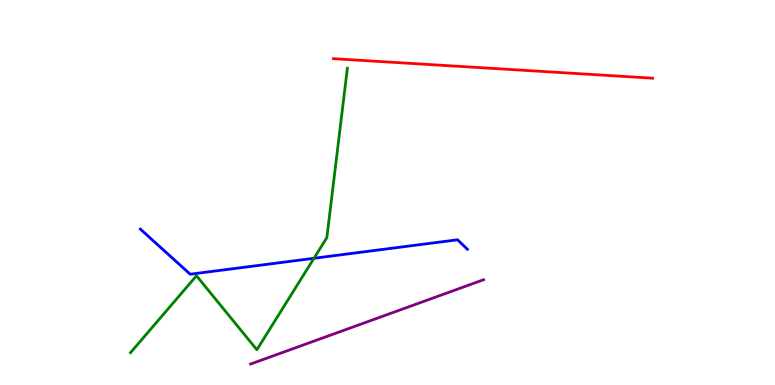[{'lines': ['blue', 'red'], 'intersections': []}, {'lines': ['green', 'red'], 'intersections': []}, {'lines': ['purple', 'red'], 'intersections': []}, {'lines': ['blue', 'green'], 'intersections': [{'x': 4.05, 'y': 3.29}]}, {'lines': ['blue', 'purple'], 'intersections': []}, {'lines': ['green', 'purple'], 'intersections': []}]